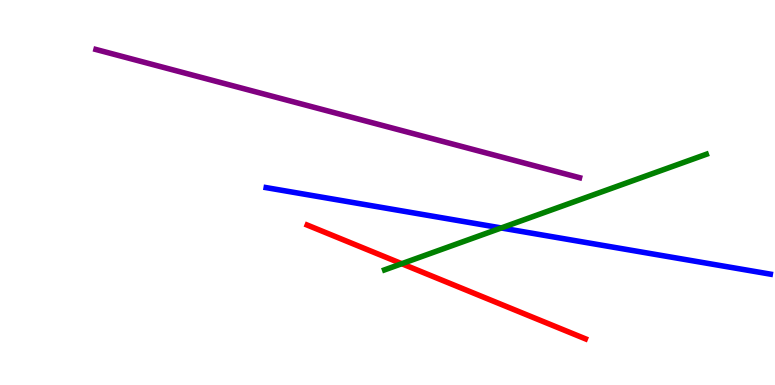[{'lines': ['blue', 'red'], 'intersections': []}, {'lines': ['green', 'red'], 'intersections': [{'x': 5.18, 'y': 3.15}]}, {'lines': ['purple', 'red'], 'intersections': []}, {'lines': ['blue', 'green'], 'intersections': [{'x': 6.47, 'y': 4.08}]}, {'lines': ['blue', 'purple'], 'intersections': []}, {'lines': ['green', 'purple'], 'intersections': []}]